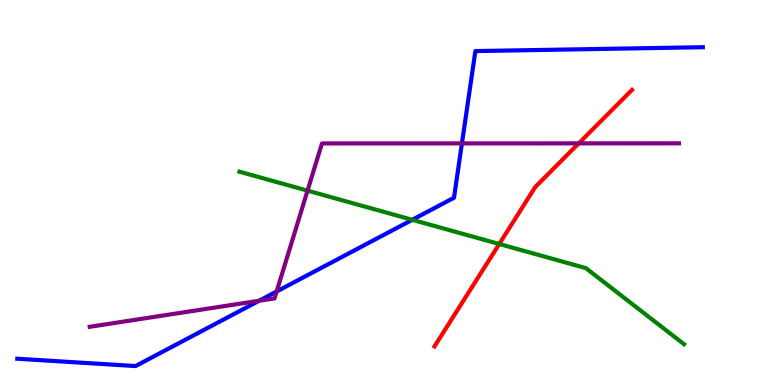[{'lines': ['blue', 'red'], 'intersections': []}, {'lines': ['green', 'red'], 'intersections': [{'x': 6.44, 'y': 3.66}]}, {'lines': ['purple', 'red'], 'intersections': [{'x': 7.47, 'y': 6.28}]}, {'lines': ['blue', 'green'], 'intersections': [{'x': 5.32, 'y': 4.29}]}, {'lines': ['blue', 'purple'], 'intersections': [{'x': 3.34, 'y': 2.19}, {'x': 3.57, 'y': 2.43}, {'x': 5.96, 'y': 6.28}]}, {'lines': ['green', 'purple'], 'intersections': [{'x': 3.97, 'y': 5.05}]}]